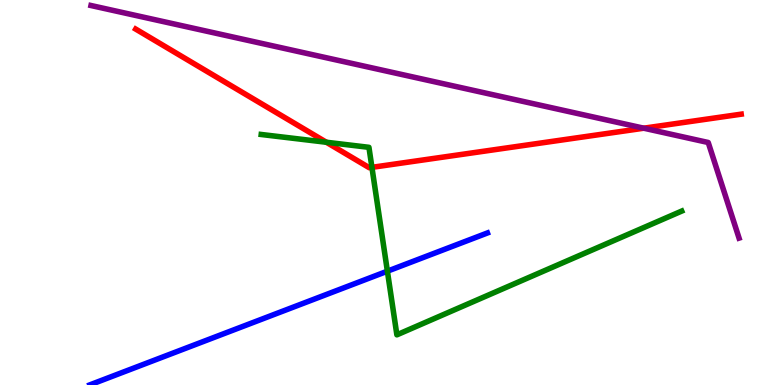[{'lines': ['blue', 'red'], 'intersections': []}, {'lines': ['green', 'red'], 'intersections': [{'x': 4.21, 'y': 6.31}, {'x': 4.8, 'y': 5.65}]}, {'lines': ['purple', 'red'], 'intersections': [{'x': 8.31, 'y': 6.67}]}, {'lines': ['blue', 'green'], 'intersections': [{'x': 5.0, 'y': 2.96}]}, {'lines': ['blue', 'purple'], 'intersections': []}, {'lines': ['green', 'purple'], 'intersections': []}]